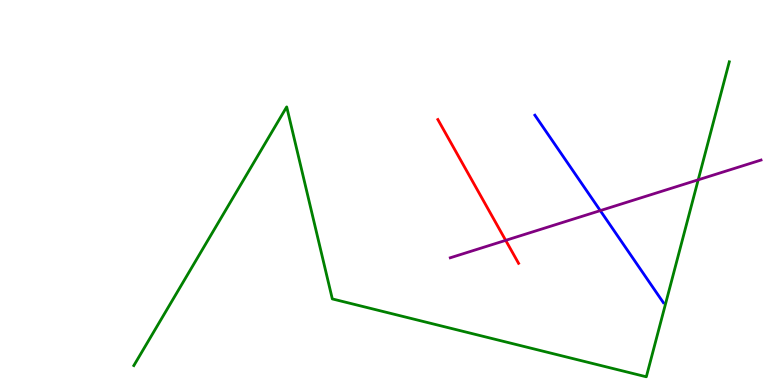[{'lines': ['blue', 'red'], 'intersections': []}, {'lines': ['green', 'red'], 'intersections': []}, {'lines': ['purple', 'red'], 'intersections': [{'x': 6.52, 'y': 3.76}]}, {'lines': ['blue', 'green'], 'intersections': []}, {'lines': ['blue', 'purple'], 'intersections': [{'x': 7.75, 'y': 4.53}]}, {'lines': ['green', 'purple'], 'intersections': [{'x': 9.01, 'y': 5.33}]}]